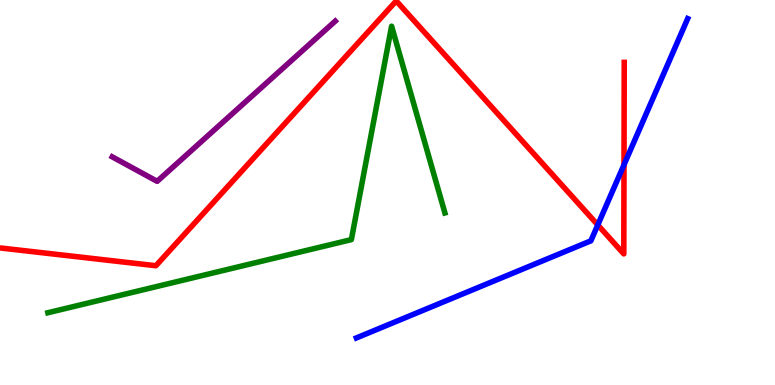[{'lines': ['blue', 'red'], 'intersections': [{'x': 7.71, 'y': 4.16}, {'x': 8.05, 'y': 5.72}]}, {'lines': ['green', 'red'], 'intersections': []}, {'lines': ['purple', 'red'], 'intersections': []}, {'lines': ['blue', 'green'], 'intersections': []}, {'lines': ['blue', 'purple'], 'intersections': []}, {'lines': ['green', 'purple'], 'intersections': []}]